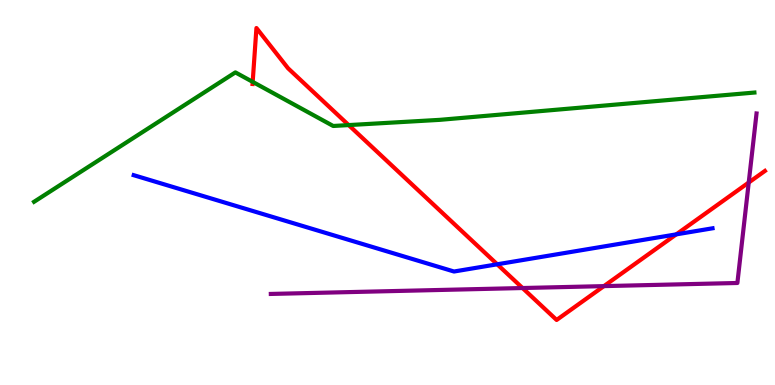[{'lines': ['blue', 'red'], 'intersections': [{'x': 6.42, 'y': 3.14}, {'x': 8.73, 'y': 3.91}]}, {'lines': ['green', 'red'], 'intersections': [{'x': 3.26, 'y': 7.87}, {'x': 4.5, 'y': 6.75}]}, {'lines': ['purple', 'red'], 'intersections': [{'x': 6.74, 'y': 2.52}, {'x': 7.79, 'y': 2.57}, {'x': 9.66, 'y': 5.26}]}, {'lines': ['blue', 'green'], 'intersections': []}, {'lines': ['blue', 'purple'], 'intersections': []}, {'lines': ['green', 'purple'], 'intersections': []}]